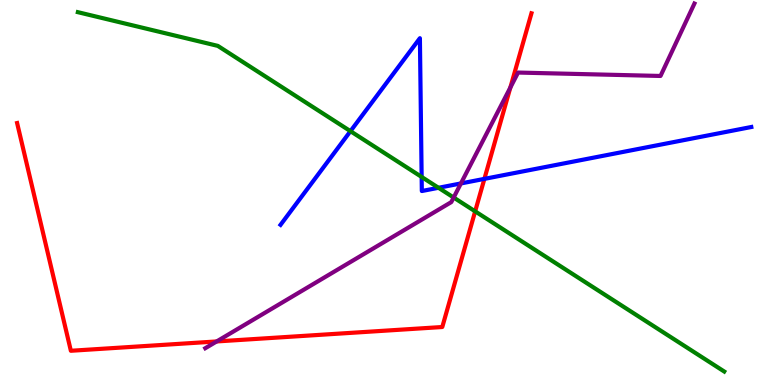[{'lines': ['blue', 'red'], 'intersections': [{'x': 6.25, 'y': 5.35}]}, {'lines': ['green', 'red'], 'intersections': [{'x': 6.13, 'y': 4.51}]}, {'lines': ['purple', 'red'], 'intersections': [{'x': 2.8, 'y': 1.13}, {'x': 6.59, 'y': 7.73}]}, {'lines': ['blue', 'green'], 'intersections': [{'x': 4.52, 'y': 6.59}, {'x': 5.44, 'y': 5.4}, {'x': 5.66, 'y': 5.12}]}, {'lines': ['blue', 'purple'], 'intersections': [{'x': 5.95, 'y': 5.24}]}, {'lines': ['green', 'purple'], 'intersections': [{'x': 5.85, 'y': 4.87}]}]